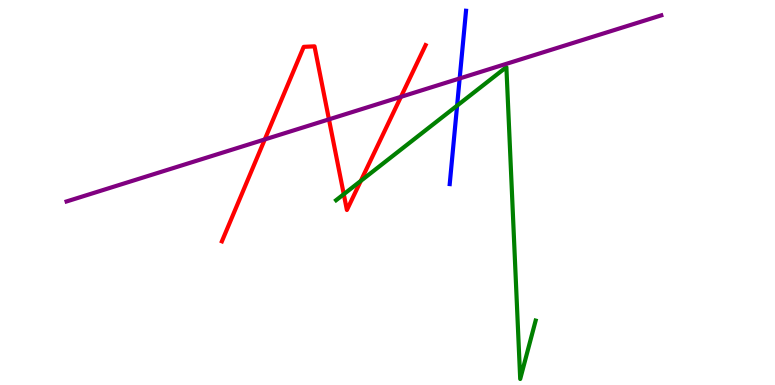[{'lines': ['blue', 'red'], 'intersections': []}, {'lines': ['green', 'red'], 'intersections': [{'x': 4.44, 'y': 4.96}, {'x': 4.66, 'y': 5.3}]}, {'lines': ['purple', 'red'], 'intersections': [{'x': 3.42, 'y': 6.38}, {'x': 4.24, 'y': 6.9}, {'x': 5.17, 'y': 7.49}]}, {'lines': ['blue', 'green'], 'intersections': [{'x': 5.9, 'y': 7.26}]}, {'lines': ['blue', 'purple'], 'intersections': [{'x': 5.93, 'y': 7.96}]}, {'lines': ['green', 'purple'], 'intersections': []}]